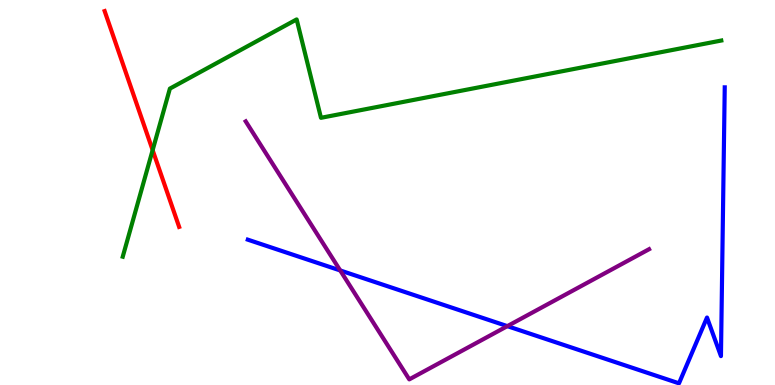[{'lines': ['blue', 'red'], 'intersections': []}, {'lines': ['green', 'red'], 'intersections': [{'x': 1.97, 'y': 6.1}]}, {'lines': ['purple', 'red'], 'intersections': []}, {'lines': ['blue', 'green'], 'intersections': []}, {'lines': ['blue', 'purple'], 'intersections': [{'x': 4.39, 'y': 2.98}, {'x': 6.55, 'y': 1.53}]}, {'lines': ['green', 'purple'], 'intersections': []}]